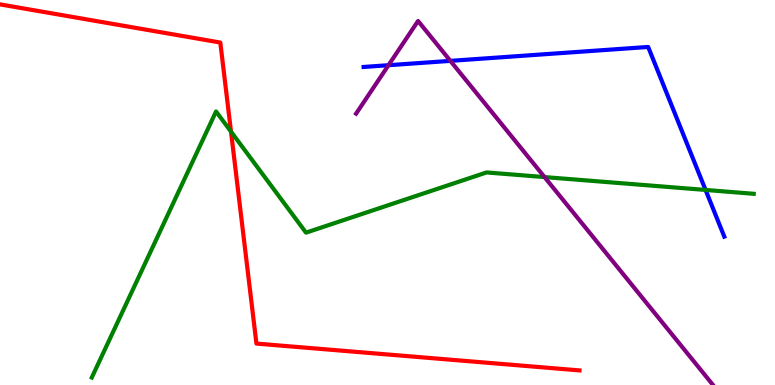[{'lines': ['blue', 'red'], 'intersections': []}, {'lines': ['green', 'red'], 'intersections': [{'x': 2.98, 'y': 6.58}]}, {'lines': ['purple', 'red'], 'intersections': []}, {'lines': ['blue', 'green'], 'intersections': [{'x': 9.1, 'y': 5.07}]}, {'lines': ['blue', 'purple'], 'intersections': [{'x': 5.01, 'y': 8.31}, {'x': 5.81, 'y': 8.42}]}, {'lines': ['green', 'purple'], 'intersections': [{'x': 7.03, 'y': 5.4}]}]